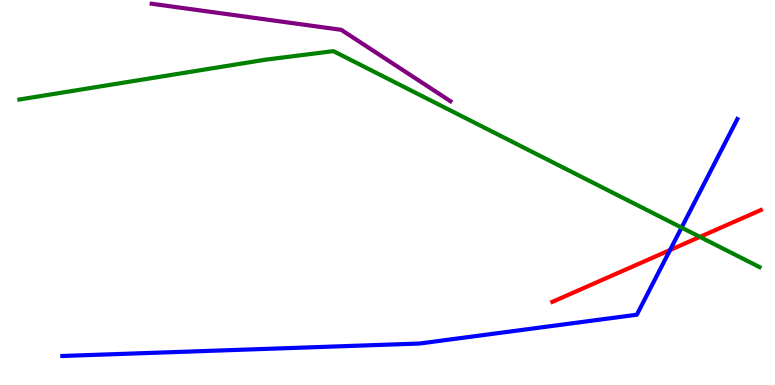[{'lines': ['blue', 'red'], 'intersections': [{'x': 8.65, 'y': 3.51}]}, {'lines': ['green', 'red'], 'intersections': [{'x': 9.03, 'y': 3.85}]}, {'lines': ['purple', 'red'], 'intersections': []}, {'lines': ['blue', 'green'], 'intersections': [{'x': 8.79, 'y': 4.09}]}, {'lines': ['blue', 'purple'], 'intersections': []}, {'lines': ['green', 'purple'], 'intersections': []}]